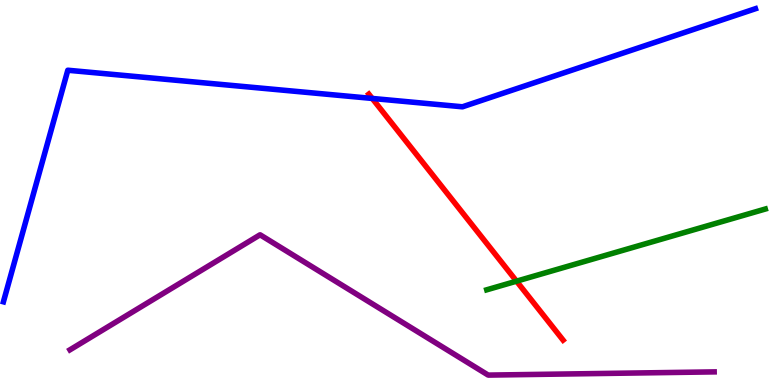[{'lines': ['blue', 'red'], 'intersections': [{'x': 4.8, 'y': 7.44}]}, {'lines': ['green', 'red'], 'intersections': [{'x': 6.66, 'y': 2.7}]}, {'lines': ['purple', 'red'], 'intersections': []}, {'lines': ['blue', 'green'], 'intersections': []}, {'lines': ['blue', 'purple'], 'intersections': []}, {'lines': ['green', 'purple'], 'intersections': []}]